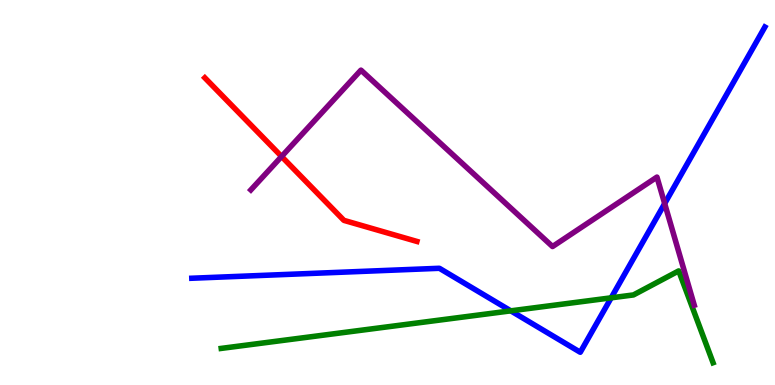[{'lines': ['blue', 'red'], 'intersections': []}, {'lines': ['green', 'red'], 'intersections': []}, {'lines': ['purple', 'red'], 'intersections': [{'x': 3.63, 'y': 5.94}]}, {'lines': ['blue', 'green'], 'intersections': [{'x': 6.59, 'y': 1.93}, {'x': 7.89, 'y': 2.26}]}, {'lines': ['blue', 'purple'], 'intersections': [{'x': 8.58, 'y': 4.71}]}, {'lines': ['green', 'purple'], 'intersections': []}]